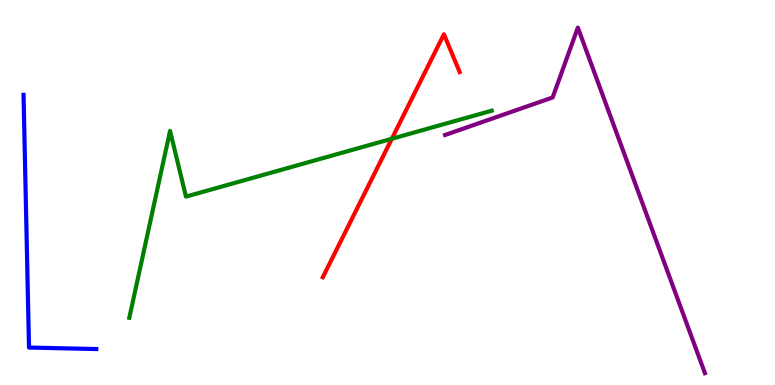[{'lines': ['blue', 'red'], 'intersections': []}, {'lines': ['green', 'red'], 'intersections': [{'x': 5.06, 'y': 6.4}]}, {'lines': ['purple', 'red'], 'intersections': []}, {'lines': ['blue', 'green'], 'intersections': []}, {'lines': ['blue', 'purple'], 'intersections': []}, {'lines': ['green', 'purple'], 'intersections': []}]